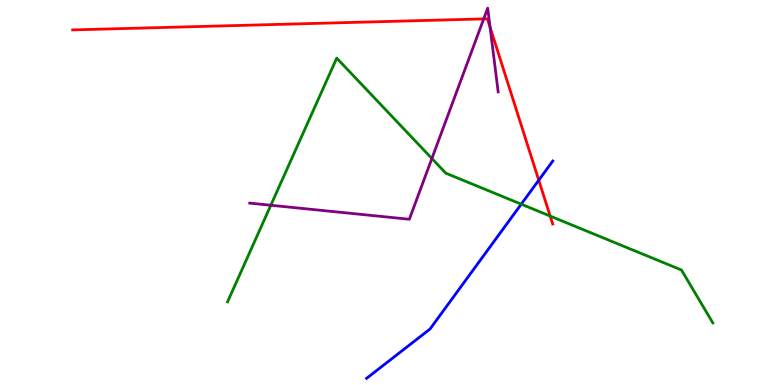[{'lines': ['blue', 'red'], 'intersections': [{'x': 6.95, 'y': 5.32}]}, {'lines': ['green', 'red'], 'intersections': [{'x': 7.1, 'y': 4.39}]}, {'lines': ['purple', 'red'], 'intersections': [{'x': 6.24, 'y': 9.51}, {'x': 6.32, 'y': 9.29}]}, {'lines': ['blue', 'green'], 'intersections': [{'x': 6.73, 'y': 4.7}]}, {'lines': ['blue', 'purple'], 'intersections': []}, {'lines': ['green', 'purple'], 'intersections': [{'x': 3.49, 'y': 4.67}, {'x': 5.57, 'y': 5.88}]}]